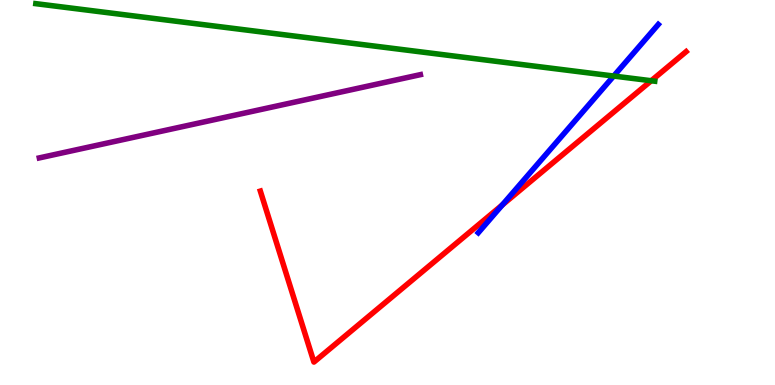[{'lines': ['blue', 'red'], 'intersections': [{'x': 6.48, 'y': 4.68}]}, {'lines': ['green', 'red'], 'intersections': [{'x': 8.4, 'y': 7.9}]}, {'lines': ['purple', 'red'], 'intersections': []}, {'lines': ['blue', 'green'], 'intersections': [{'x': 7.92, 'y': 8.02}]}, {'lines': ['blue', 'purple'], 'intersections': []}, {'lines': ['green', 'purple'], 'intersections': []}]